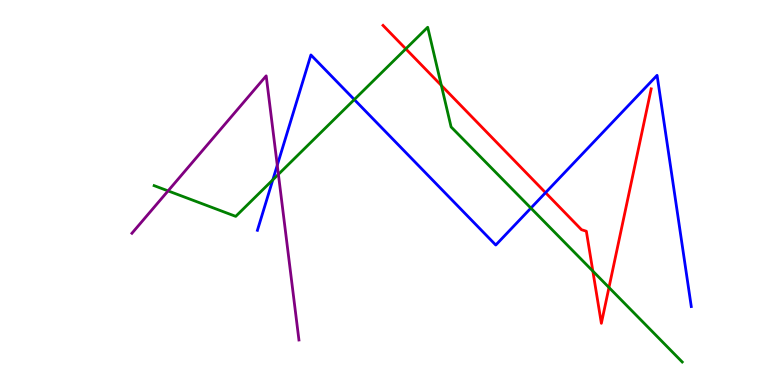[{'lines': ['blue', 'red'], 'intersections': [{'x': 7.04, 'y': 5.0}]}, {'lines': ['green', 'red'], 'intersections': [{'x': 5.24, 'y': 8.73}, {'x': 5.69, 'y': 7.78}, {'x': 7.65, 'y': 2.96}, {'x': 7.86, 'y': 2.53}]}, {'lines': ['purple', 'red'], 'intersections': []}, {'lines': ['blue', 'green'], 'intersections': [{'x': 3.52, 'y': 5.33}, {'x': 4.57, 'y': 7.41}, {'x': 6.85, 'y': 4.6}]}, {'lines': ['blue', 'purple'], 'intersections': [{'x': 3.58, 'y': 5.71}]}, {'lines': ['green', 'purple'], 'intersections': [{'x': 2.17, 'y': 5.04}, {'x': 3.59, 'y': 5.47}]}]